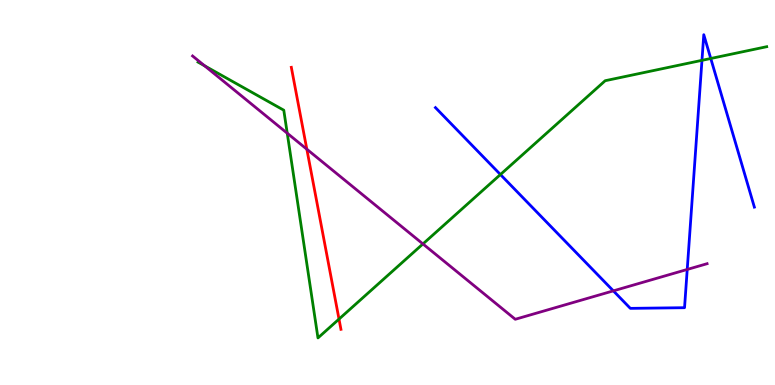[{'lines': ['blue', 'red'], 'intersections': []}, {'lines': ['green', 'red'], 'intersections': [{'x': 4.37, 'y': 1.71}]}, {'lines': ['purple', 'red'], 'intersections': [{'x': 3.96, 'y': 6.12}]}, {'lines': ['blue', 'green'], 'intersections': [{'x': 6.46, 'y': 5.47}, {'x': 9.06, 'y': 8.43}, {'x': 9.17, 'y': 8.48}]}, {'lines': ['blue', 'purple'], 'intersections': [{'x': 7.91, 'y': 2.45}, {'x': 8.87, 'y': 3.0}]}, {'lines': ['green', 'purple'], 'intersections': [{'x': 2.64, 'y': 8.29}, {'x': 3.71, 'y': 6.54}, {'x': 5.46, 'y': 3.66}]}]